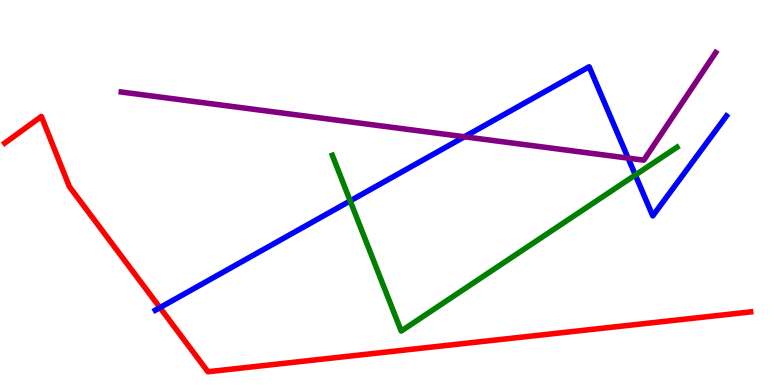[{'lines': ['blue', 'red'], 'intersections': [{'x': 2.06, 'y': 2.01}]}, {'lines': ['green', 'red'], 'intersections': []}, {'lines': ['purple', 'red'], 'intersections': []}, {'lines': ['blue', 'green'], 'intersections': [{'x': 4.52, 'y': 4.78}, {'x': 8.2, 'y': 5.45}]}, {'lines': ['blue', 'purple'], 'intersections': [{'x': 5.99, 'y': 6.45}, {'x': 8.1, 'y': 5.89}]}, {'lines': ['green', 'purple'], 'intersections': []}]